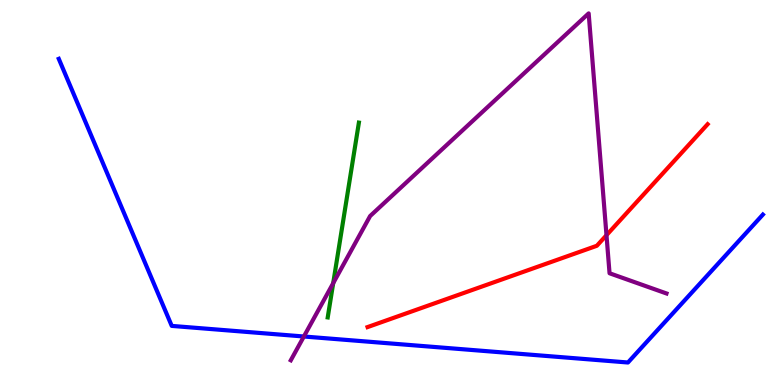[{'lines': ['blue', 'red'], 'intersections': []}, {'lines': ['green', 'red'], 'intersections': []}, {'lines': ['purple', 'red'], 'intersections': [{'x': 7.83, 'y': 3.89}]}, {'lines': ['blue', 'green'], 'intersections': []}, {'lines': ['blue', 'purple'], 'intersections': [{'x': 3.92, 'y': 1.26}]}, {'lines': ['green', 'purple'], 'intersections': [{'x': 4.3, 'y': 2.64}]}]